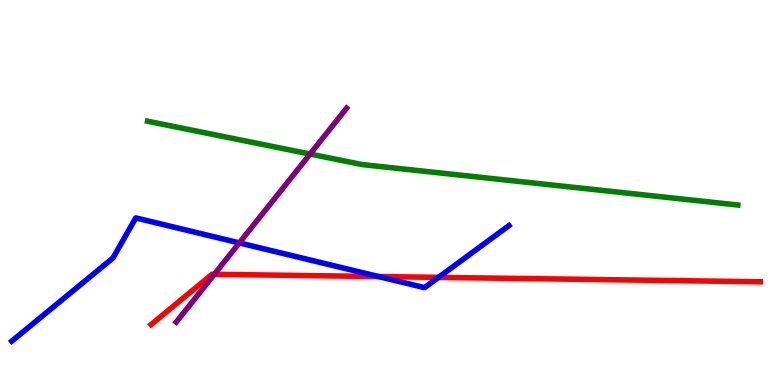[{'lines': ['blue', 'red'], 'intersections': [{'x': 4.89, 'y': 2.82}, {'x': 5.66, 'y': 2.8}]}, {'lines': ['green', 'red'], 'intersections': []}, {'lines': ['purple', 'red'], 'intersections': [{'x': 2.77, 'y': 2.88}]}, {'lines': ['blue', 'green'], 'intersections': []}, {'lines': ['blue', 'purple'], 'intersections': [{'x': 3.09, 'y': 3.69}]}, {'lines': ['green', 'purple'], 'intersections': [{'x': 4.0, 'y': 6.0}]}]